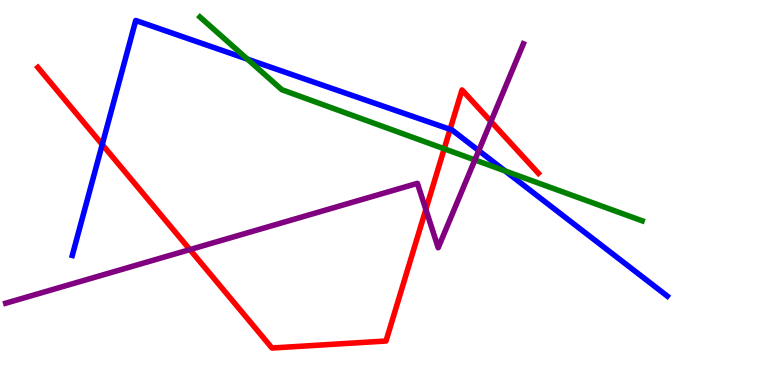[{'lines': ['blue', 'red'], 'intersections': [{'x': 1.32, 'y': 6.25}, {'x': 5.81, 'y': 6.64}]}, {'lines': ['green', 'red'], 'intersections': [{'x': 5.73, 'y': 6.14}]}, {'lines': ['purple', 'red'], 'intersections': [{'x': 2.45, 'y': 3.52}, {'x': 5.49, 'y': 4.56}, {'x': 6.33, 'y': 6.84}]}, {'lines': ['blue', 'green'], 'intersections': [{'x': 3.19, 'y': 8.46}, {'x': 6.52, 'y': 5.56}]}, {'lines': ['blue', 'purple'], 'intersections': [{'x': 6.18, 'y': 6.09}]}, {'lines': ['green', 'purple'], 'intersections': [{'x': 6.13, 'y': 5.85}]}]